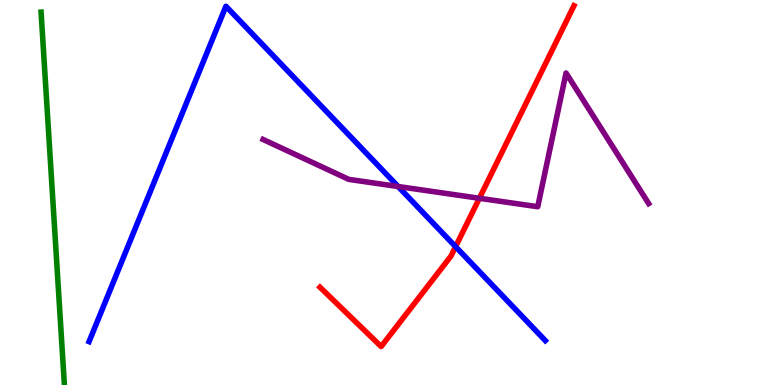[{'lines': ['blue', 'red'], 'intersections': [{'x': 5.88, 'y': 3.59}]}, {'lines': ['green', 'red'], 'intersections': []}, {'lines': ['purple', 'red'], 'intersections': [{'x': 6.19, 'y': 4.85}]}, {'lines': ['blue', 'green'], 'intersections': []}, {'lines': ['blue', 'purple'], 'intersections': [{'x': 5.14, 'y': 5.16}]}, {'lines': ['green', 'purple'], 'intersections': []}]